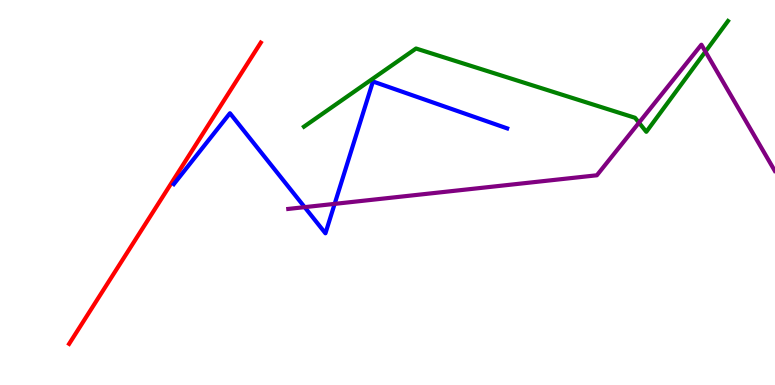[{'lines': ['blue', 'red'], 'intersections': []}, {'lines': ['green', 'red'], 'intersections': []}, {'lines': ['purple', 'red'], 'intersections': []}, {'lines': ['blue', 'green'], 'intersections': []}, {'lines': ['blue', 'purple'], 'intersections': [{'x': 3.93, 'y': 4.62}, {'x': 4.32, 'y': 4.7}]}, {'lines': ['green', 'purple'], 'intersections': [{'x': 8.24, 'y': 6.81}, {'x': 9.1, 'y': 8.66}]}]